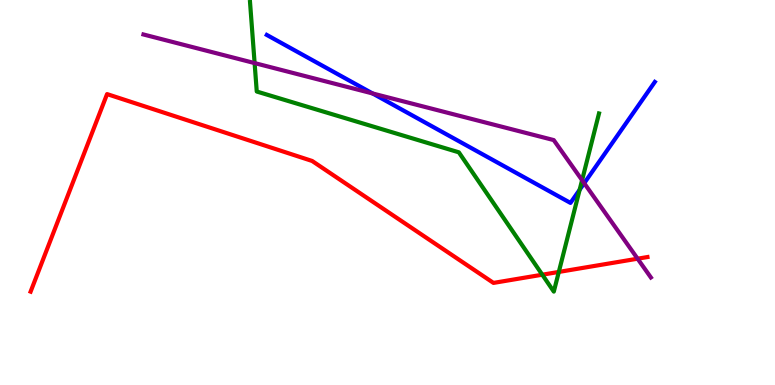[{'lines': ['blue', 'red'], 'intersections': []}, {'lines': ['green', 'red'], 'intersections': [{'x': 7.0, 'y': 2.86}, {'x': 7.21, 'y': 2.94}]}, {'lines': ['purple', 'red'], 'intersections': [{'x': 8.23, 'y': 3.28}]}, {'lines': ['blue', 'green'], 'intersections': [{'x': 7.48, 'y': 5.07}]}, {'lines': ['blue', 'purple'], 'intersections': [{'x': 4.81, 'y': 7.57}, {'x': 7.54, 'y': 5.24}]}, {'lines': ['green', 'purple'], 'intersections': [{'x': 3.29, 'y': 8.36}, {'x': 7.51, 'y': 5.32}]}]